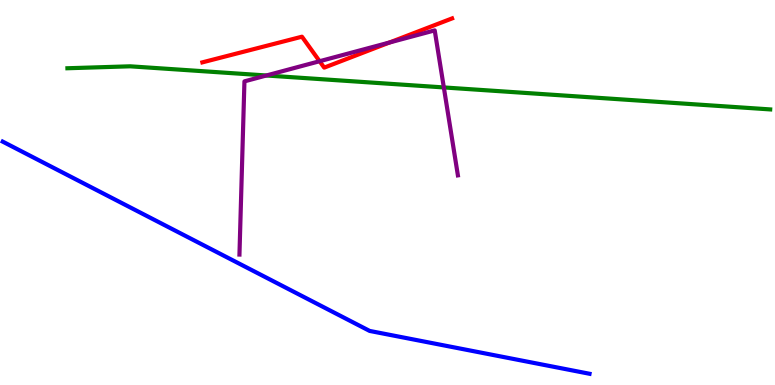[{'lines': ['blue', 'red'], 'intersections': []}, {'lines': ['green', 'red'], 'intersections': []}, {'lines': ['purple', 'red'], 'intersections': [{'x': 4.12, 'y': 8.41}, {'x': 5.03, 'y': 8.9}]}, {'lines': ['blue', 'green'], 'intersections': []}, {'lines': ['blue', 'purple'], 'intersections': []}, {'lines': ['green', 'purple'], 'intersections': [{'x': 3.44, 'y': 8.04}, {'x': 5.73, 'y': 7.73}]}]